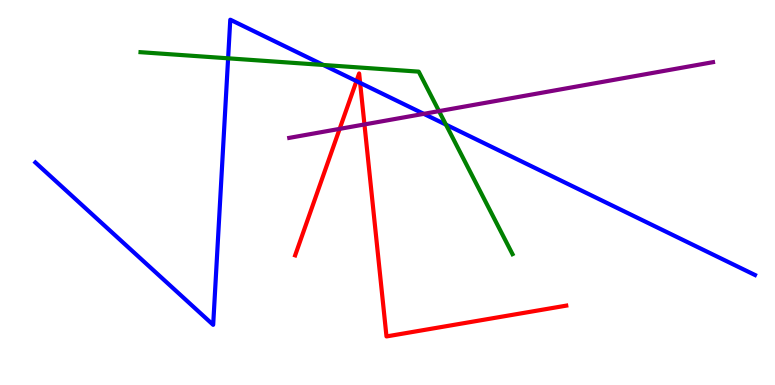[{'lines': ['blue', 'red'], 'intersections': [{'x': 4.6, 'y': 7.89}, {'x': 4.65, 'y': 7.85}]}, {'lines': ['green', 'red'], 'intersections': []}, {'lines': ['purple', 'red'], 'intersections': [{'x': 4.38, 'y': 6.65}, {'x': 4.7, 'y': 6.77}]}, {'lines': ['blue', 'green'], 'intersections': [{'x': 2.94, 'y': 8.49}, {'x': 4.17, 'y': 8.31}, {'x': 5.75, 'y': 6.76}]}, {'lines': ['blue', 'purple'], 'intersections': [{'x': 5.47, 'y': 7.04}]}, {'lines': ['green', 'purple'], 'intersections': [{'x': 5.66, 'y': 7.11}]}]